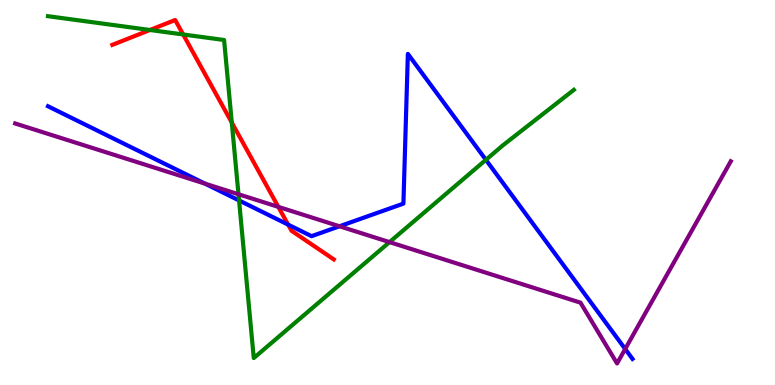[{'lines': ['blue', 'red'], 'intersections': [{'x': 3.72, 'y': 4.17}]}, {'lines': ['green', 'red'], 'intersections': [{'x': 1.94, 'y': 9.22}, {'x': 2.36, 'y': 9.1}, {'x': 2.99, 'y': 6.82}]}, {'lines': ['purple', 'red'], 'intersections': [{'x': 3.59, 'y': 4.63}]}, {'lines': ['blue', 'green'], 'intersections': [{'x': 3.08, 'y': 4.79}, {'x': 6.27, 'y': 5.85}]}, {'lines': ['blue', 'purple'], 'intersections': [{'x': 2.64, 'y': 5.23}, {'x': 4.38, 'y': 4.12}, {'x': 8.07, 'y': 0.935}]}, {'lines': ['green', 'purple'], 'intersections': [{'x': 3.08, 'y': 4.95}, {'x': 5.03, 'y': 3.71}]}]